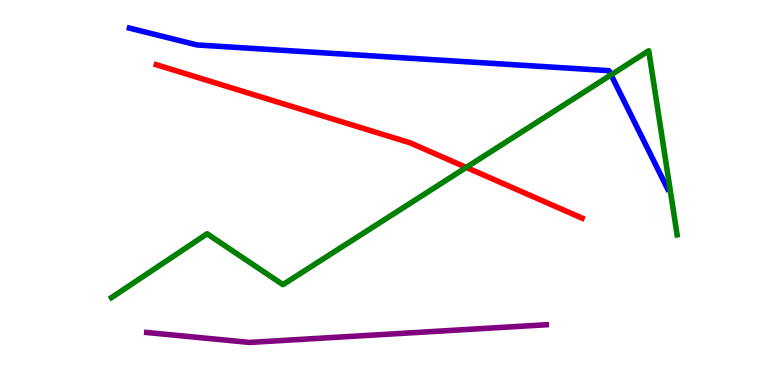[{'lines': ['blue', 'red'], 'intersections': []}, {'lines': ['green', 'red'], 'intersections': [{'x': 6.02, 'y': 5.65}]}, {'lines': ['purple', 'red'], 'intersections': []}, {'lines': ['blue', 'green'], 'intersections': [{'x': 7.88, 'y': 8.06}]}, {'lines': ['blue', 'purple'], 'intersections': []}, {'lines': ['green', 'purple'], 'intersections': []}]